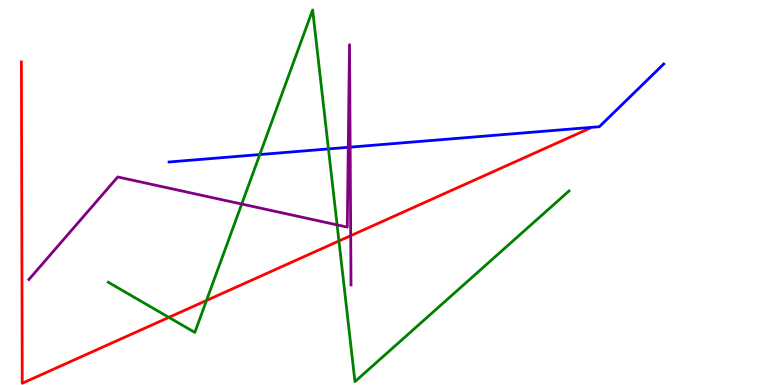[{'lines': ['blue', 'red'], 'intersections': []}, {'lines': ['green', 'red'], 'intersections': [{'x': 2.18, 'y': 1.76}, {'x': 2.66, 'y': 2.2}, {'x': 4.37, 'y': 3.74}]}, {'lines': ['purple', 'red'], 'intersections': [{'x': 4.53, 'y': 3.88}]}, {'lines': ['blue', 'green'], 'intersections': [{'x': 3.35, 'y': 5.99}, {'x': 4.24, 'y': 6.13}]}, {'lines': ['blue', 'purple'], 'intersections': [{'x': 4.49, 'y': 6.17}, {'x': 4.52, 'y': 6.18}]}, {'lines': ['green', 'purple'], 'intersections': [{'x': 3.12, 'y': 4.7}, {'x': 4.35, 'y': 4.16}]}]